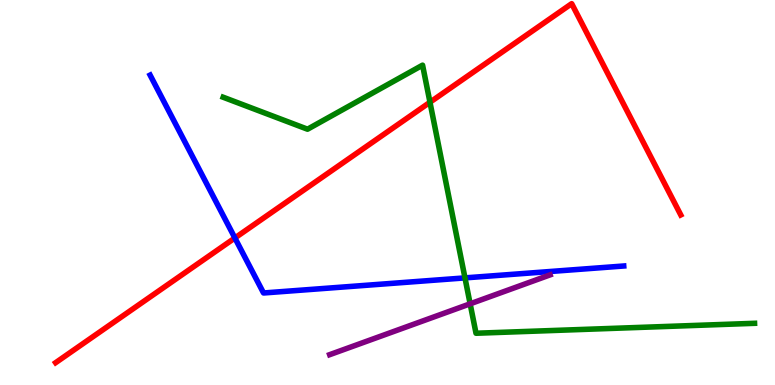[{'lines': ['blue', 'red'], 'intersections': [{'x': 3.03, 'y': 3.82}]}, {'lines': ['green', 'red'], 'intersections': [{'x': 5.55, 'y': 7.34}]}, {'lines': ['purple', 'red'], 'intersections': []}, {'lines': ['blue', 'green'], 'intersections': [{'x': 6.0, 'y': 2.78}]}, {'lines': ['blue', 'purple'], 'intersections': []}, {'lines': ['green', 'purple'], 'intersections': [{'x': 6.07, 'y': 2.11}]}]